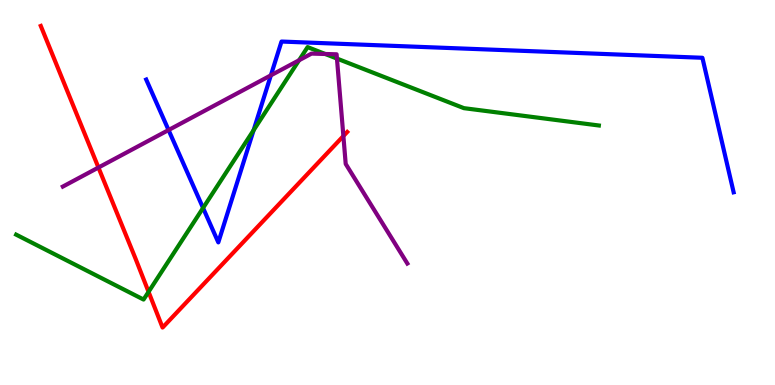[{'lines': ['blue', 'red'], 'intersections': []}, {'lines': ['green', 'red'], 'intersections': [{'x': 1.92, 'y': 2.42}]}, {'lines': ['purple', 'red'], 'intersections': [{'x': 1.27, 'y': 5.65}, {'x': 4.43, 'y': 6.47}]}, {'lines': ['blue', 'green'], 'intersections': [{'x': 2.62, 'y': 4.6}, {'x': 3.27, 'y': 6.62}]}, {'lines': ['blue', 'purple'], 'intersections': [{'x': 2.18, 'y': 6.62}, {'x': 3.5, 'y': 8.04}]}, {'lines': ['green', 'purple'], 'intersections': [{'x': 3.86, 'y': 8.43}, {'x': 4.2, 'y': 8.6}, {'x': 4.35, 'y': 8.48}]}]